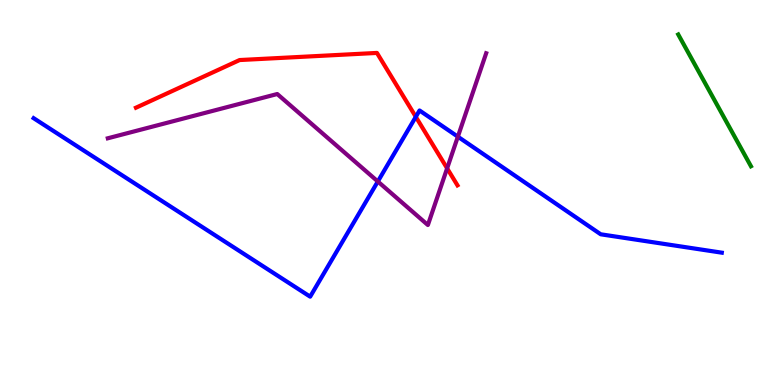[{'lines': ['blue', 'red'], 'intersections': [{'x': 5.37, 'y': 6.97}]}, {'lines': ['green', 'red'], 'intersections': []}, {'lines': ['purple', 'red'], 'intersections': [{'x': 5.77, 'y': 5.63}]}, {'lines': ['blue', 'green'], 'intersections': []}, {'lines': ['blue', 'purple'], 'intersections': [{'x': 4.88, 'y': 5.29}, {'x': 5.91, 'y': 6.45}]}, {'lines': ['green', 'purple'], 'intersections': []}]